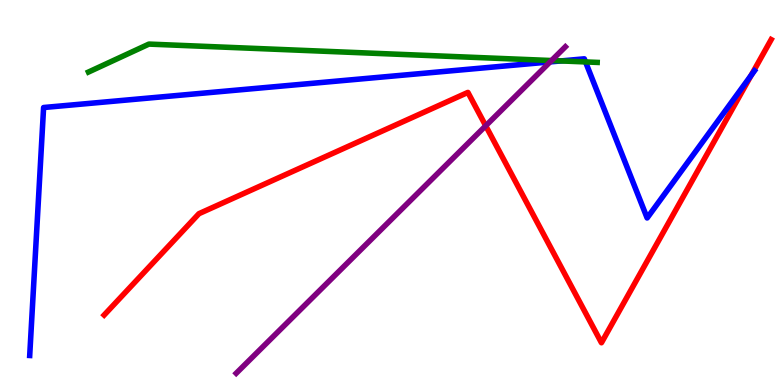[{'lines': ['blue', 'red'], 'intersections': [{'x': 9.69, 'y': 8.05}]}, {'lines': ['green', 'red'], 'intersections': []}, {'lines': ['purple', 'red'], 'intersections': [{'x': 6.27, 'y': 6.73}]}, {'lines': ['blue', 'green'], 'intersections': [{'x': 7.24, 'y': 8.42}, {'x': 7.56, 'y': 8.39}]}, {'lines': ['blue', 'purple'], 'intersections': [{'x': 7.1, 'y': 8.39}]}, {'lines': ['green', 'purple'], 'intersections': [{'x': 7.12, 'y': 8.43}]}]